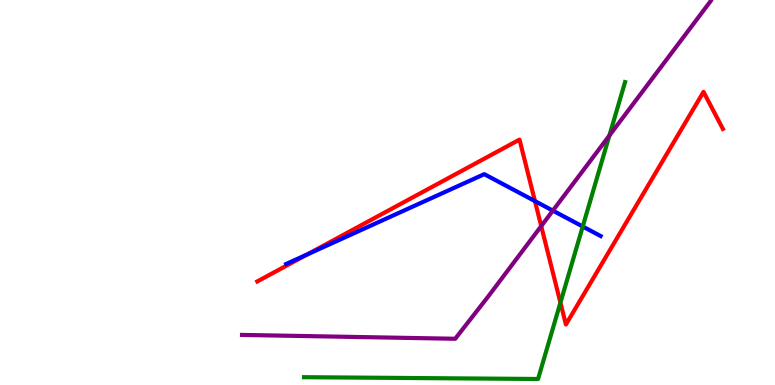[{'lines': ['blue', 'red'], 'intersections': [{'x': 3.97, 'y': 3.39}, {'x': 6.9, 'y': 4.78}]}, {'lines': ['green', 'red'], 'intersections': [{'x': 7.23, 'y': 2.14}]}, {'lines': ['purple', 'red'], 'intersections': [{'x': 6.98, 'y': 4.13}]}, {'lines': ['blue', 'green'], 'intersections': [{'x': 7.52, 'y': 4.12}]}, {'lines': ['blue', 'purple'], 'intersections': [{'x': 7.13, 'y': 4.53}]}, {'lines': ['green', 'purple'], 'intersections': [{'x': 7.86, 'y': 6.48}]}]